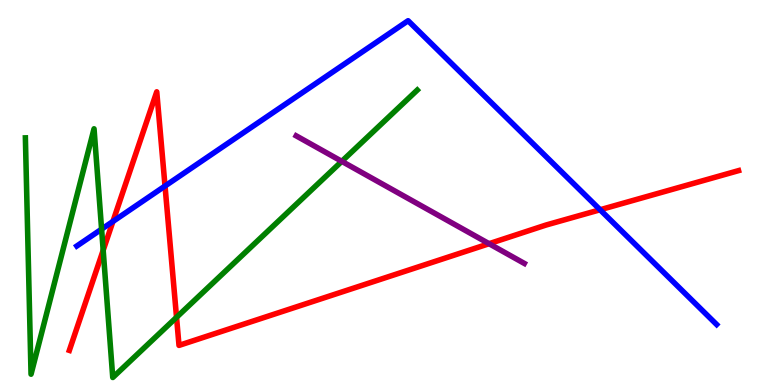[{'lines': ['blue', 'red'], 'intersections': [{'x': 1.46, 'y': 4.25}, {'x': 2.13, 'y': 5.17}, {'x': 7.74, 'y': 4.55}]}, {'lines': ['green', 'red'], 'intersections': [{'x': 1.33, 'y': 3.5}, {'x': 2.28, 'y': 1.76}]}, {'lines': ['purple', 'red'], 'intersections': [{'x': 6.31, 'y': 3.67}]}, {'lines': ['blue', 'green'], 'intersections': [{'x': 1.31, 'y': 4.05}]}, {'lines': ['blue', 'purple'], 'intersections': []}, {'lines': ['green', 'purple'], 'intersections': [{'x': 4.41, 'y': 5.81}]}]